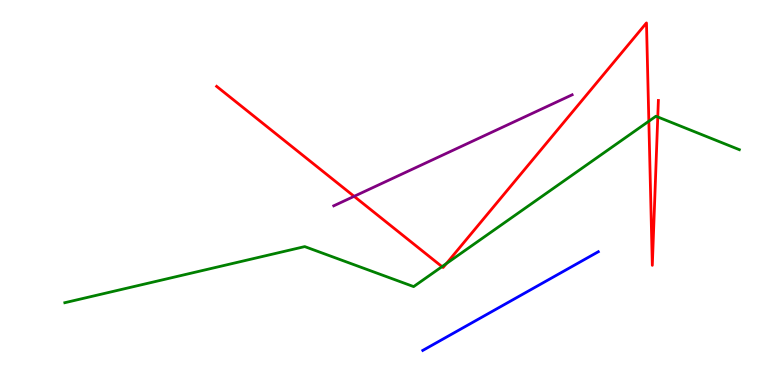[{'lines': ['blue', 'red'], 'intersections': []}, {'lines': ['green', 'red'], 'intersections': [{'x': 5.7, 'y': 3.07}, {'x': 5.76, 'y': 3.15}, {'x': 8.37, 'y': 6.85}, {'x': 8.49, 'y': 6.96}]}, {'lines': ['purple', 'red'], 'intersections': [{'x': 4.57, 'y': 4.9}]}, {'lines': ['blue', 'green'], 'intersections': []}, {'lines': ['blue', 'purple'], 'intersections': []}, {'lines': ['green', 'purple'], 'intersections': []}]